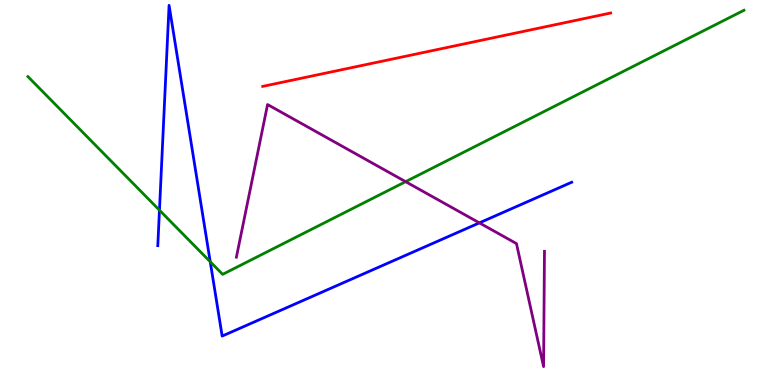[{'lines': ['blue', 'red'], 'intersections': []}, {'lines': ['green', 'red'], 'intersections': []}, {'lines': ['purple', 'red'], 'intersections': []}, {'lines': ['blue', 'green'], 'intersections': [{'x': 2.06, 'y': 4.54}, {'x': 2.71, 'y': 3.2}]}, {'lines': ['blue', 'purple'], 'intersections': [{'x': 6.19, 'y': 4.21}]}, {'lines': ['green', 'purple'], 'intersections': [{'x': 5.23, 'y': 5.28}]}]